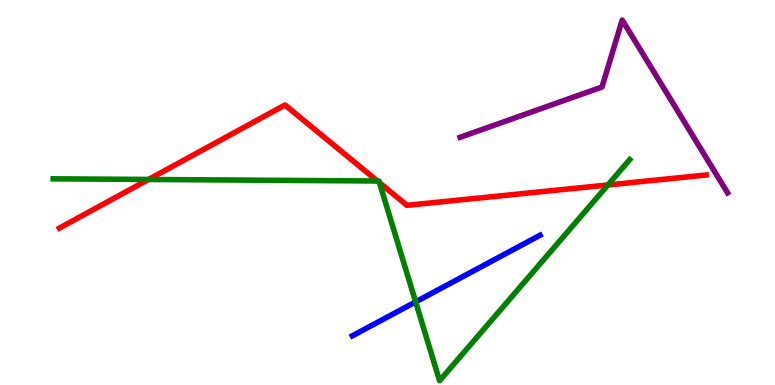[{'lines': ['blue', 'red'], 'intersections': []}, {'lines': ['green', 'red'], 'intersections': [{'x': 1.92, 'y': 5.34}, {'x': 4.87, 'y': 5.3}, {'x': 4.9, 'y': 5.25}, {'x': 7.84, 'y': 5.2}]}, {'lines': ['purple', 'red'], 'intersections': []}, {'lines': ['blue', 'green'], 'intersections': [{'x': 5.36, 'y': 2.16}]}, {'lines': ['blue', 'purple'], 'intersections': []}, {'lines': ['green', 'purple'], 'intersections': []}]